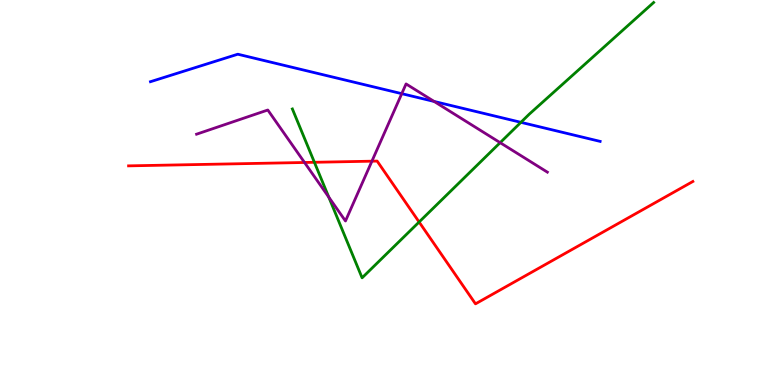[{'lines': ['blue', 'red'], 'intersections': []}, {'lines': ['green', 'red'], 'intersections': [{'x': 4.06, 'y': 5.78}, {'x': 5.41, 'y': 4.23}]}, {'lines': ['purple', 'red'], 'intersections': [{'x': 3.93, 'y': 5.78}, {'x': 4.8, 'y': 5.81}]}, {'lines': ['blue', 'green'], 'intersections': [{'x': 6.72, 'y': 6.82}]}, {'lines': ['blue', 'purple'], 'intersections': [{'x': 5.18, 'y': 7.57}, {'x': 5.6, 'y': 7.36}]}, {'lines': ['green', 'purple'], 'intersections': [{'x': 4.24, 'y': 4.88}, {'x': 6.45, 'y': 6.29}]}]